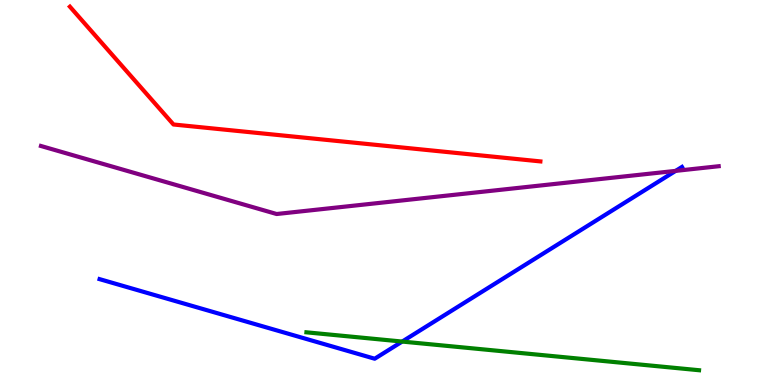[{'lines': ['blue', 'red'], 'intersections': []}, {'lines': ['green', 'red'], 'intersections': []}, {'lines': ['purple', 'red'], 'intersections': []}, {'lines': ['blue', 'green'], 'intersections': [{'x': 5.19, 'y': 1.13}]}, {'lines': ['blue', 'purple'], 'intersections': [{'x': 8.72, 'y': 5.56}]}, {'lines': ['green', 'purple'], 'intersections': []}]